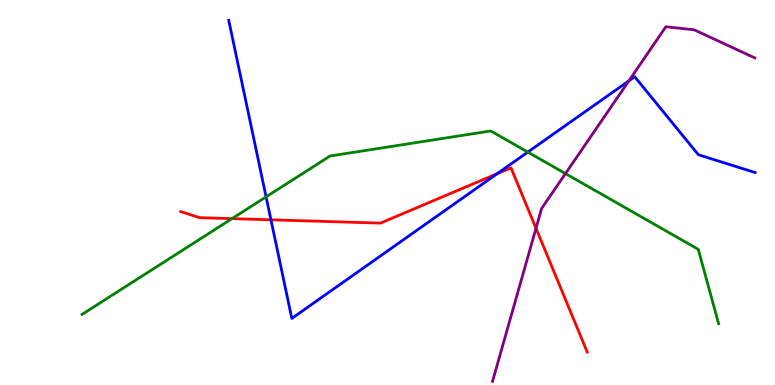[{'lines': ['blue', 'red'], 'intersections': [{'x': 3.5, 'y': 4.29}, {'x': 6.41, 'y': 5.49}]}, {'lines': ['green', 'red'], 'intersections': [{'x': 2.99, 'y': 4.32}]}, {'lines': ['purple', 'red'], 'intersections': [{'x': 6.92, 'y': 4.07}]}, {'lines': ['blue', 'green'], 'intersections': [{'x': 3.43, 'y': 4.89}, {'x': 6.81, 'y': 6.05}]}, {'lines': ['blue', 'purple'], 'intersections': [{'x': 8.11, 'y': 7.9}]}, {'lines': ['green', 'purple'], 'intersections': [{'x': 7.3, 'y': 5.49}]}]